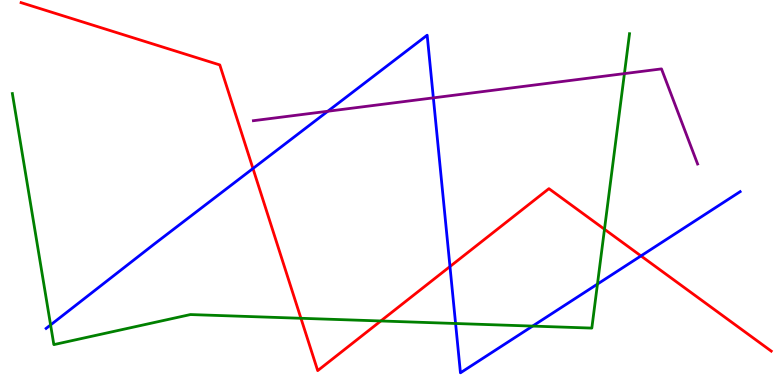[{'lines': ['blue', 'red'], 'intersections': [{'x': 3.26, 'y': 5.62}, {'x': 5.81, 'y': 3.08}, {'x': 8.27, 'y': 3.35}]}, {'lines': ['green', 'red'], 'intersections': [{'x': 3.88, 'y': 1.73}, {'x': 4.91, 'y': 1.66}, {'x': 7.8, 'y': 4.05}]}, {'lines': ['purple', 'red'], 'intersections': []}, {'lines': ['blue', 'green'], 'intersections': [{'x': 0.653, 'y': 1.56}, {'x': 5.88, 'y': 1.6}, {'x': 6.87, 'y': 1.53}, {'x': 7.71, 'y': 2.62}]}, {'lines': ['blue', 'purple'], 'intersections': [{'x': 4.23, 'y': 7.11}, {'x': 5.59, 'y': 7.46}]}, {'lines': ['green', 'purple'], 'intersections': [{'x': 8.06, 'y': 8.09}]}]